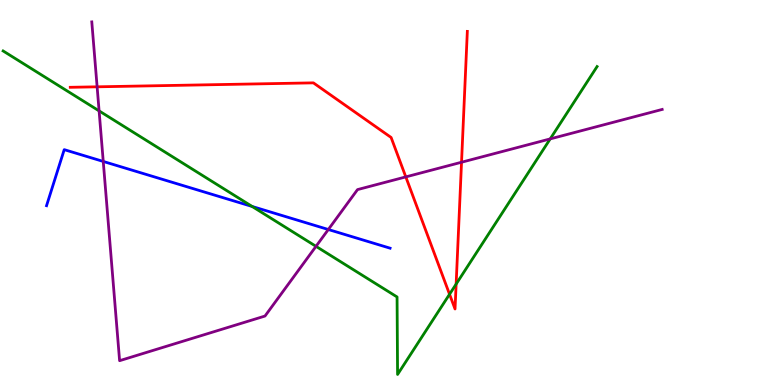[{'lines': ['blue', 'red'], 'intersections': []}, {'lines': ['green', 'red'], 'intersections': [{'x': 5.8, 'y': 2.36}, {'x': 5.89, 'y': 2.62}]}, {'lines': ['purple', 'red'], 'intersections': [{'x': 1.25, 'y': 7.74}, {'x': 5.24, 'y': 5.41}, {'x': 5.96, 'y': 5.79}]}, {'lines': ['blue', 'green'], 'intersections': [{'x': 3.25, 'y': 4.64}]}, {'lines': ['blue', 'purple'], 'intersections': [{'x': 1.33, 'y': 5.81}, {'x': 4.24, 'y': 4.04}]}, {'lines': ['green', 'purple'], 'intersections': [{'x': 1.28, 'y': 7.12}, {'x': 4.08, 'y': 3.6}, {'x': 7.1, 'y': 6.39}]}]